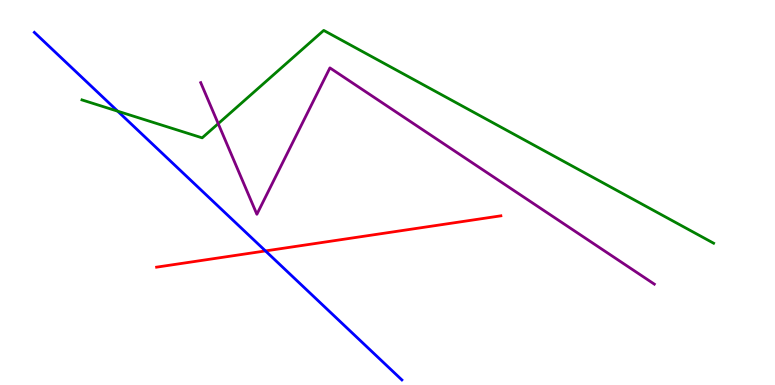[{'lines': ['blue', 'red'], 'intersections': [{'x': 3.43, 'y': 3.48}]}, {'lines': ['green', 'red'], 'intersections': []}, {'lines': ['purple', 'red'], 'intersections': []}, {'lines': ['blue', 'green'], 'intersections': [{'x': 1.52, 'y': 7.11}]}, {'lines': ['blue', 'purple'], 'intersections': []}, {'lines': ['green', 'purple'], 'intersections': [{'x': 2.82, 'y': 6.79}]}]